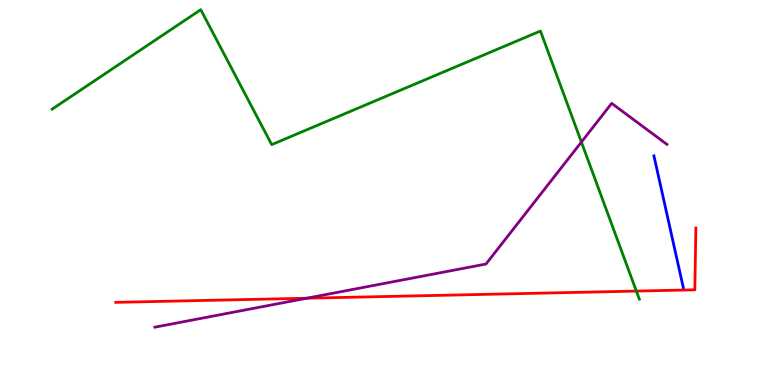[{'lines': ['blue', 'red'], 'intersections': []}, {'lines': ['green', 'red'], 'intersections': [{'x': 8.21, 'y': 2.44}]}, {'lines': ['purple', 'red'], 'intersections': [{'x': 3.96, 'y': 2.25}]}, {'lines': ['blue', 'green'], 'intersections': []}, {'lines': ['blue', 'purple'], 'intersections': []}, {'lines': ['green', 'purple'], 'intersections': [{'x': 7.5, 'y': 6.31}]}]